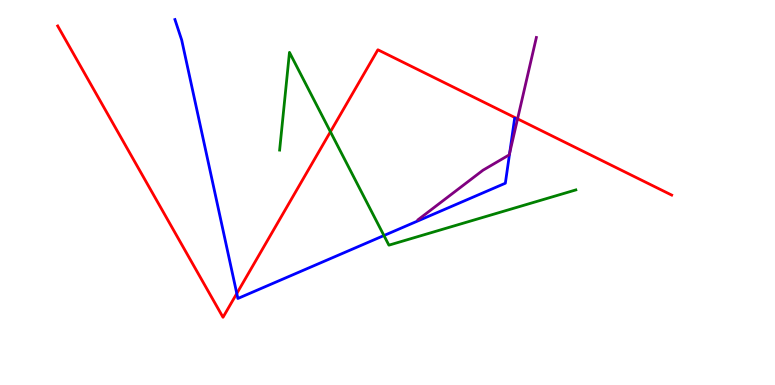[{'lines': ['blue', 'red'], 'intersections': [{'x': 3.06, 'y': 2.38}]}, {'lines': ['green', 'red'], 'intersections': [{'x': 4.26, 'y': 6.58}]}, {'lines': ['purple', 'red'], 'intersections': [{'x': 6.68, 'y': 6.91}]}, {'lines': ['blue', 'green'], 'intersections': [{'x': 4.95, 'y': 3.88}]}, {'lines': ['blue', 'purple'], 'intersections': [{'x': 6.58, 'y': 6.02}]}, {'lines': ['green', 'purple'], 'intersections': []}]